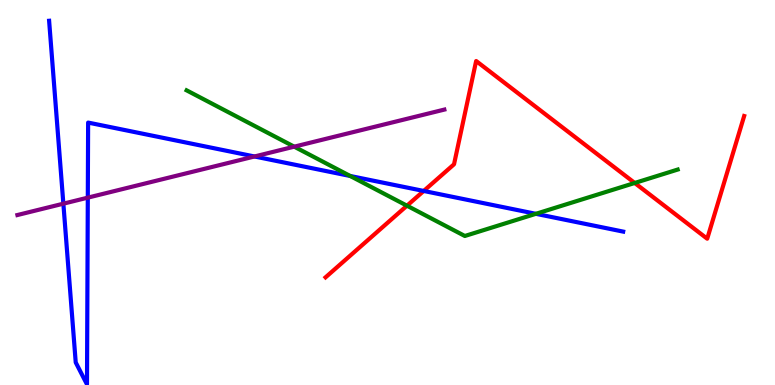[{'lines': ['blue', 'red'], 'intersections': [{'x': 5.47, 'y': 5.04}]}, {'lines': ['green', 'red'], 'intersections': [{'x': 5.25, 'y': 4.66}, {'x': 8.19, 'y': 5.25}]}, {'lines': ['purple', 'red'], 'intersections': []}, {'lines': ['blue', 'green'], 'intersections': [{'x': 4.52, 'y': 5.43}, {'x': 6.91, 'y': 4.45}]}, {'lines': ['blue', 'purple'], 'intersections': [{'x': 0.818, 'y': 4.71}, {'x': 1.13, 'y': 4.87}, {'x': 3.28, 'y': 5.94}]}, {'lines': ['green', 'purple'], 'intersections': [{'x': 3.8, 'y': 6.19}]}]